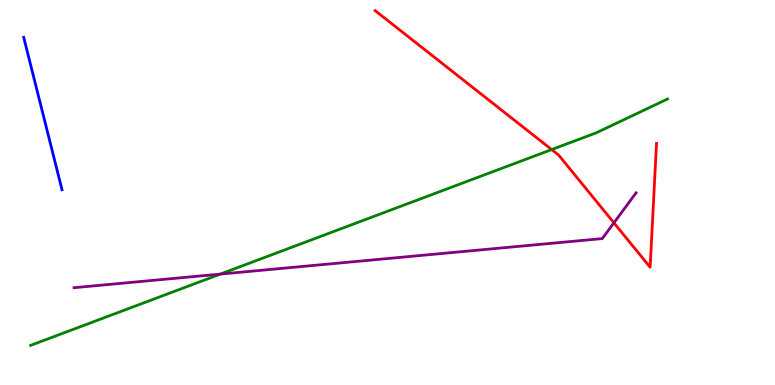[{'lines': ['blue', 'red'], 'intersections': []}, {'lines': ['green', 'red'], 'intersections': [{'x': 7.12, 'y': 6.12}]}, {'lines': ['purple', 'red'], 'intersections': [{'x': 7.92, 'y': 4.21}]}, {'lines': ['blue', 'green'], 'intersections': []}, {'lines': ['blue', 'purple'], 'intersections': []}, {'lines': ['green', 'purple'], 'intersections': [{'x': 2.84, 'y': 2.88}]}]